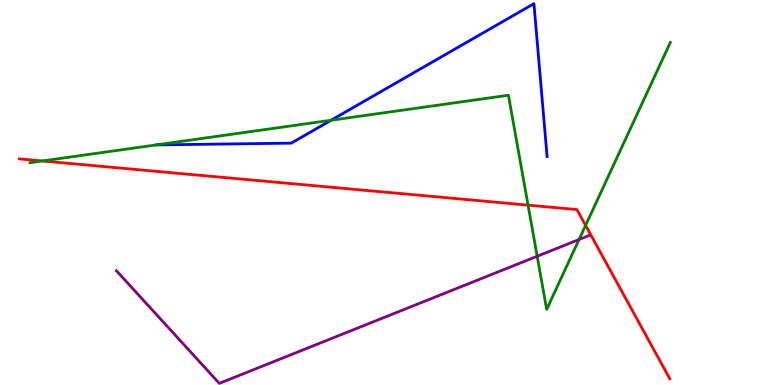[{'lines': ['blue', 'red'], 'intersections': []}, {'lines': ['green', 'red'], 'intersections': [{'x': 0.546, 'y': 5.82}, {'x': 6.81, 'y': 4.67}, {'x': 7.56, 'y': 4.15}]}, {'lines': ['purple', 'red'], 'intersections': []}, {'lines': ['blue', 'green'], 'intersections': [{'x': 4.27, 'y': 6.88}]}, {'lines': ['blue', 'purple'], 'intersections': []}, {'lines': ['green', 'purple'], 'intersections': [{'x': 6.93, 'y': 3.34}, {'x': 7.47, 'y': 3.78}]}]